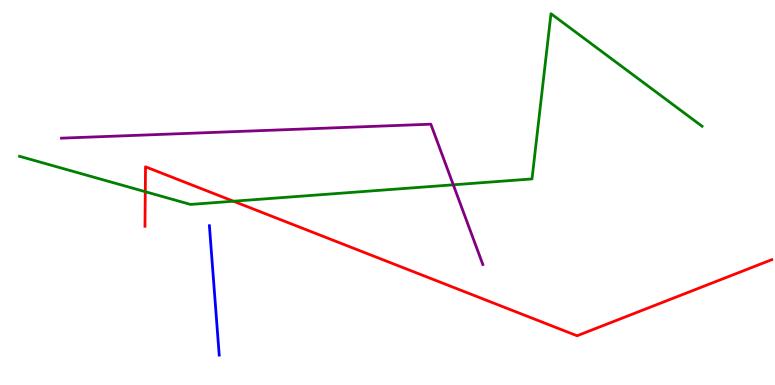[{'lines': ['blue', 'red'], 'intersections': []}, {'lines': ['green', 'red'], 'intersections': [{'x': 1.87, 'y': 5.02}, {'x': 3.01, 'y': 4.77}]}, {'lines': ['purple', 'red'], 'intersections': []}, {'lines': ['blue', 'green'], 'intersections': []}, {'lines': ['blue', 'purple'], 'intersections': []}, {'lines': ['green', 'purple'], 'intersections': [{'x': 5.85, 'y': 5.2}]}]